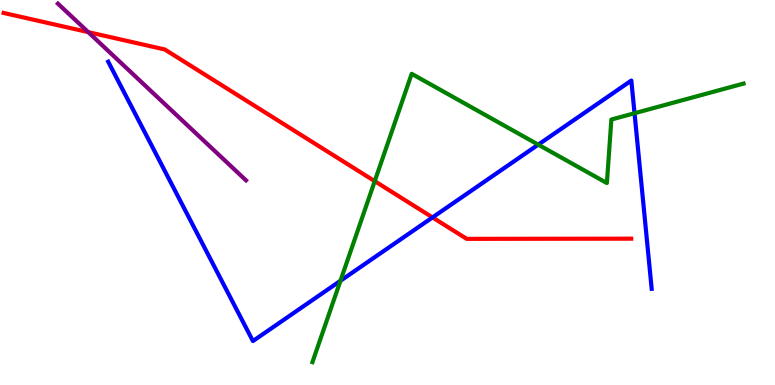[{'lines': ['blue', 'red'], 'intersections': [{'x': 5.58, 'y': 4.35}]}, {'lines': ['green', 'red'], 'intersections': [{'x': 4.84, 'y': 5.29}]}, {'lines': ['purple', 'red'], 'intersections': [{'x': 1.14, 'y': 9.17}]}, {'lines': ['blue', 'green'], 'intersections': [{'x': 4.39, 'y': 2.71}, {'x': 6.95, 'y': 6.24}, {'x': 8.19, 'y': 7.06}]}, {'lines': ['blue', 'purple'], 'intersections': []}, {'lines': ['green', 'purple'], 'intersections': []}]